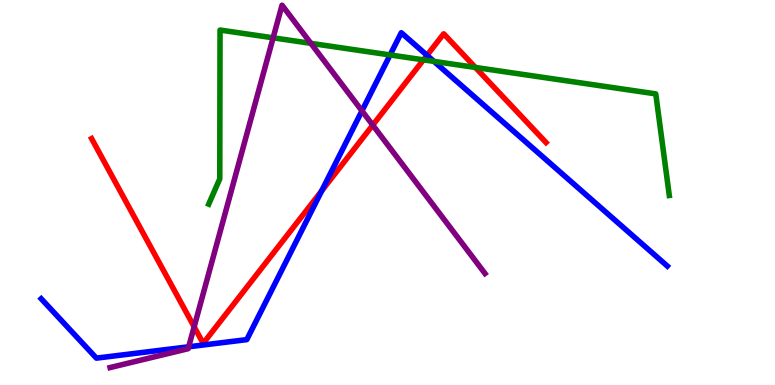[{'lines': ['blue', 'red'], 'intersections': [{'x': 4.15, 'y': 5.04}, {'x': 5.51, 'y': 8.56}]}, {'lines': ['green', 'red'], 'intersections': [{'x': 5.46, 'y': 8.45}, {'x': 6.13, 'y': 8.25}]}, {'lines': ['purple', 'red'], 'intersections': [{'x': 2.51, 'y': 1.51}, {'x': 4.81, 'y': 6.75}]}, {'lines': ['blue', 'green'], 'intersections': [{'x': 5.03, 'y': 8.57}, {'x': 5.6, 'y': 8.41}]}, {'lines': ['blue', 'purple'], 'intersections': [{'x': 2.43, 'y': 0.993}, {'x': 4.67, 'y': 7.12}]}, {'lines': ['green', 'purple'], 'intersections': [{'x': 3.52, 'y': 9.02}, {'x': 4.01, 'y': 8.87}]}]